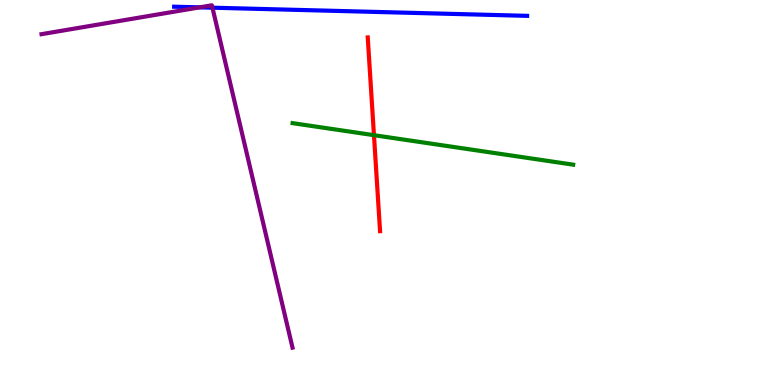[{'lines': ['blue', 'red'], 'intersections': []}, {'lines': ['green', 'red'], 'intersections': [{'x': 4.83, 'y': 6.49}]}, {'lines': ['purple', 'red'], 'intersections': []}, {'lines': ['blue', 'green'], 'intersections': []}, {'lines': ['blue', 'purple'], 'intersections': [{'x': 2.58, 'y': 9.81}, {'x': 2.74, 'y': 9.8}]}, {'lines': ['green', 'purple'], 'intersections': []}]